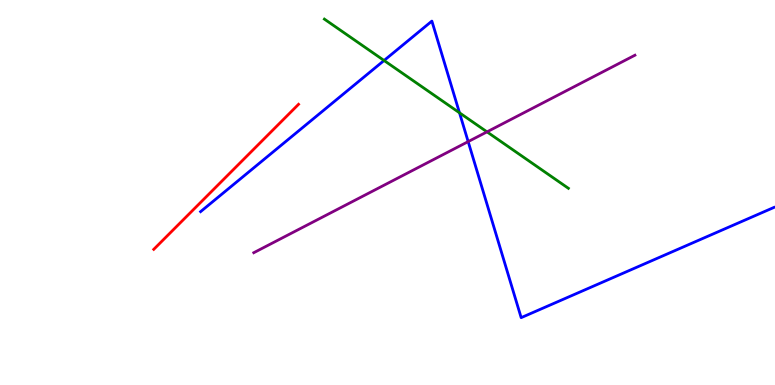[{'lines': ['blue', 'red'], 'intersections': []}, {'lines': ['green', 'red'], 'intersections': []}, {'lines': ['purple', 'red'], 'intersections': []}, {'lines': ['blue', 'green'], 'intersections': [{'x': 4.96, 'y': 8.43}, {'x': 5.93, 'y': 7.07}]}, {'lines': ['blue', 'purple'], 'intersections': [{'x': 6.04, 'y': 6.32}]}, {'lines': ['green', 'purple'], 'intersections': [{'x': 6.28, 'y': 6.57}]}]